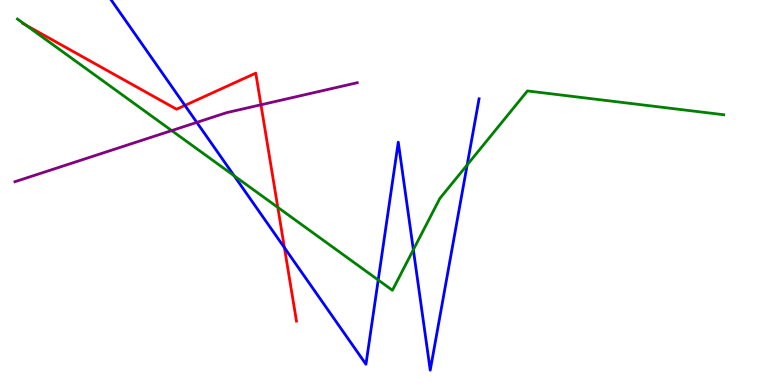[{'lines': ['blue', 'red'], 'intersections': [{'x': 2.39, 'y': 7.26}, {'x': 3.67, 'y': 3.57}]}, {'lines': ['green', 'red'], 'intersections': [{'x': 0.333, 'y': 9.35}, {'x': 3.58, 'y': 4.61}]}, {'lines': ['purple', 'red'], 'intersections': [{'x': 3.37, 'y': 7.28}]}, {'lines': ['blue', 'green'], 'intersections': [{'x': 3.02, 'y': 5.43}, {'x': 4.88, 'y': 2.73}, {'x': 5.33, 'y': 3.51}, {'x': 6.03, 'y': 5.72}]}, {'lines': ['blue', 'purple'], 'intersections': [{'x': 2.54, 'y': 6.82}]}, {'lines': ['green', 'purple'], 'intersections': [{'x': 2.22, 'y': 6.61}]}]